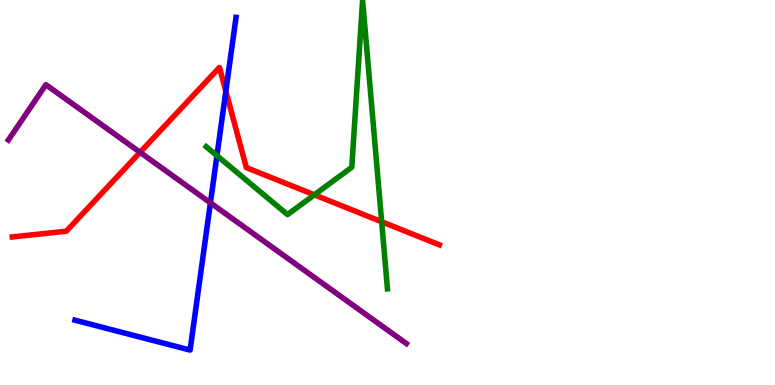[{'lines': ['blue', 'red'], 'intersections': [{'x': 2.91, 'y': 7.63}]}, {'lines': ['green', 'red'], 'intersections': [{'x': 4.06, 'y': 4.94}, {'x': 4.92, 'y': 4.24}]}, {'lines': ['purple', 'red'], 'intersections': [{'x': 1.81, 'y': 6.04}]}, {'lines': ['blue', 'green'], 'intersections': [{'x': 2.8, 'y': 5.96}]}, {'lines': ['blue', 'purple'], 'intersections': [{'x': 2.72, 'y': 4.73}]}, {'lines': ['green', 'purple'], 'intersections': []}]